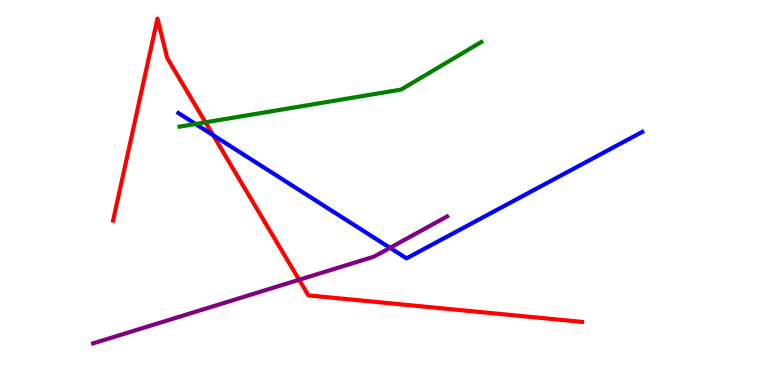[{'lines': ['blue', 'red'], 'intersections': [{'x': 2.75, 'y': 6.49}]}, {'lines': ['green', 'red'], 'intersections': [{'x': 2.65, 'y': 6.82}]}, {'lines': ['purple', 'red'], 'intersections': [{'x': 3.86, 'y': 2.73}]}, {'lines': ['blue', 'green'], 'intersections': [{'x': 2.52, 'y': 6.78}]}, {'lines': ['blue', 'purple'], 'intersections': [{'x': 5.03, 'y': 3.56}]}, {'lines': ['green', 'purple'], 'intersections': []}]